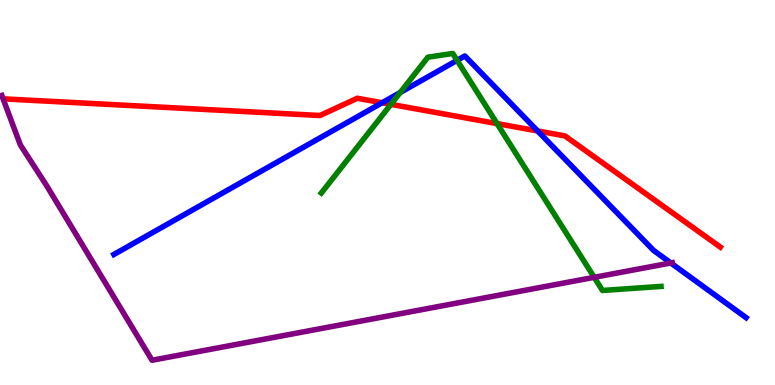[{'lines': ['blue', 'red'], 'intersections': [{'x': 4.93, 'y': 7.33}, {'x': 6.94, 'y': 6.6}]}, {'lines': ['green', 'red'], 'intersections': [{'x': 5.04, 'y': 7.29}, {'x': 6.41, 'y': 6.79}]}, {'lines': ['purple', 'red'], 'intersections': []}, {'lines': ['blue', 'green'], 'intersections': [{'x': 5.16, 'y': 7.6}, {'x': 5.9, 'y': 8.43}]}, {'lines': ['blue', 'purple'], 'intersections': [{'x': 8.66, 'y': 3.17}]}, {'lines': ['green', 'purple'], 'intersections': [{'x': 7.67, 'y': 2.8}]}]